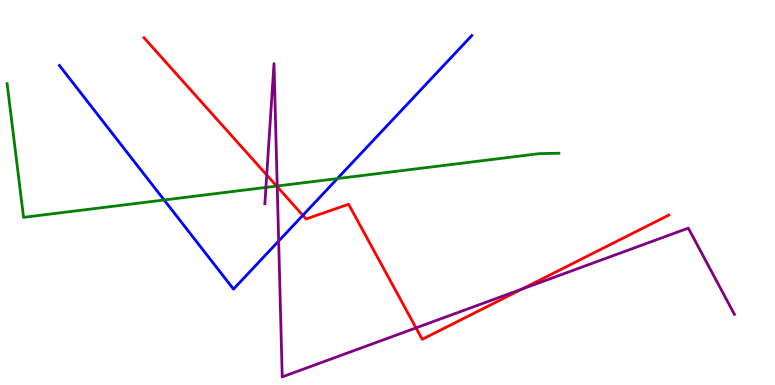[{'lines': ['blue', 'red'], 'intersections': [{'x': 3.91, 'y': 4.41}]}, {'lines': ['green', 'red'], 'intersections': [{'x': 3.57, 'y': 5.17}]}, {'lines': ['purple', 'red'], 'intersections': [{'x': 3.44, 'y': 5.45}, {'x': 3.58, 'y': 5.15}, {'x': 5.37, 'y': 1.48}, {'x': 6.74, 'y': 2.49}]}, {'lines': ['blue', 'green'], 'intersections': [{'x': 2.12, 'y': 4.81}, {'x': 4.35, 'y': 5.36}]}, {'lines': ['blue', 'purple'], 'intersections': [{'x': 3.6, 'y': 3.74}]}, {'lines': ['green', 'purple'], 'intersections': [{'x': 3.43, 'y': 5.13}, {'x': 3.58, 'y': 5.17}]}]